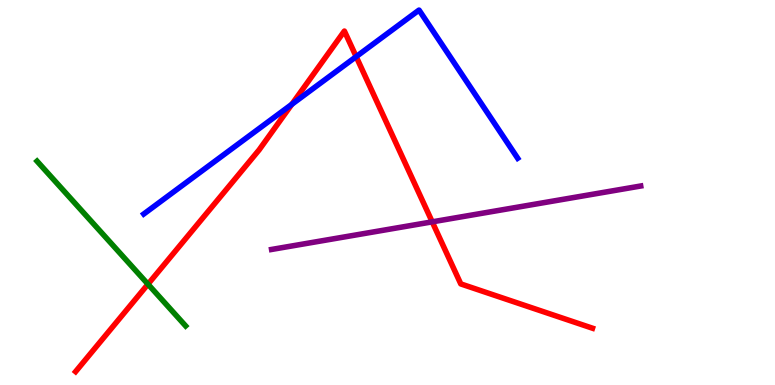[{'lines': ['blue', 'red'], 'intersections': [{'x': 3.77, 'y': 7.29}, {'x': 4.6, 'y': 8.53}]}, {'lines': ['green', 'red'], 'intersections': [{'x': 1.91, 'y': 2.62}]}, {'lines': ['purple', 'red'], 'intersections': [{'x': 5.58, 'y': 4.24}]}, {'lines': ['blue', 'green'], 'intersections': []}, {'lines': ['blue', 'purple'], 'intersections': []}, {'lines': ['green', 'purple'], 'intersections': []}]